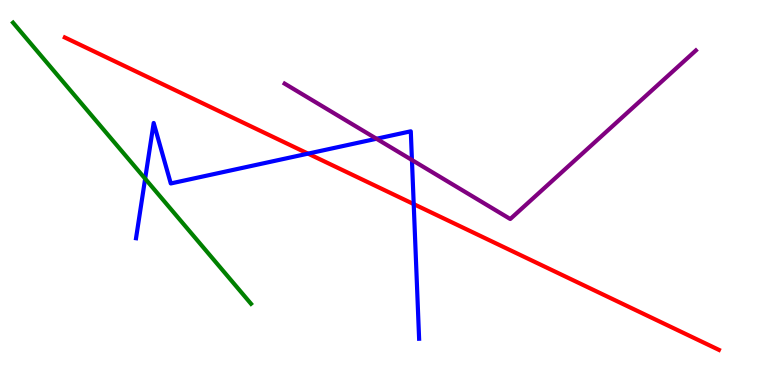[{'lines': ['blue', 'red'], 'intersections': [{'x': 3.97, 'y': 6.01}, {'x': 5.34, 'y': 4.7}]}, {'lines': ['green', 'red'], 'intersections': []}, {'lines': ['purple', 'red'], 'intersections': []}, {'lines': ['blue', 'green'], 'intersections': [{'x': 1.87, 'y': 5.36}]}, {'lines': ['blue', 'purple'], 'intersections': [{'x': 4.86, 'y': 6.4}, {'x': 5.32, 'y': 5.84}]}, {'lines': ['green', 'purple'], 'intersections': []}]